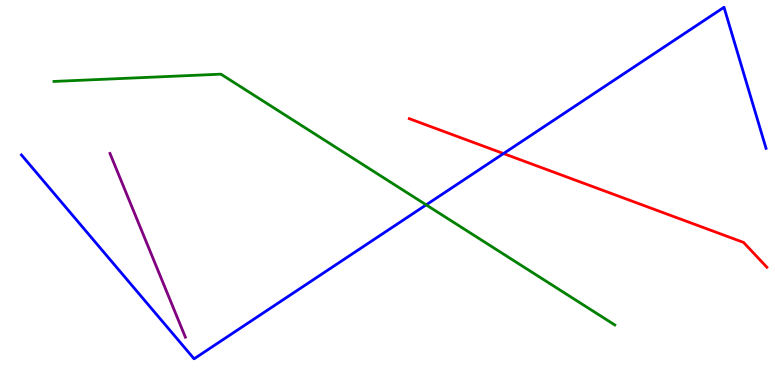[{'lines': ['blue', 'red'], 'intersections': [{'x': 6.5, 'y': 6.01}]}, {'lines': ['green', 'red'], 'intersections': []}, {'lines': ['purple', 'red'], 'intersections': []}, {'lines': ['blue', 'green'], 'intersections': [{'x': 5.5, 'y': 4.68}]}, {'lines': ['blue', 'purple'], 'intersections': []}, {'lines': ['green', 'purple'], 'intersections': []}]